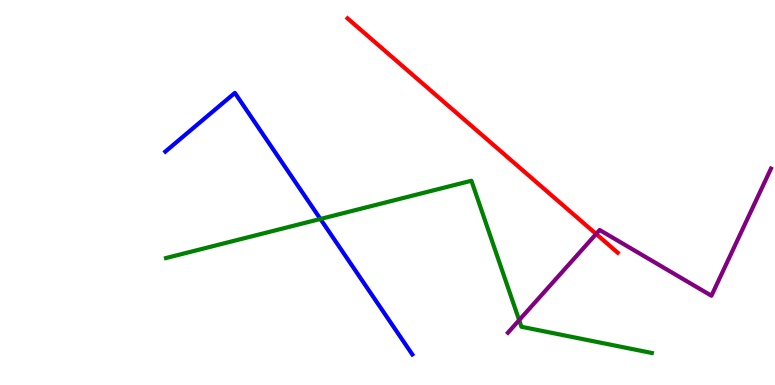[{'lines': ['blue', 'red'], 'intersections': []}, {'lines': ['green', 'red'], 'intersections': []}, {'lines': ['purple', 'red'], 'intersections': [{'x': 7.69, 'y': 3.92}]}, {'lines': ['blue', 'green'], 'intersections': [{'x': 4.13, 'y': 4.31}]}, {'lines': ['blue', 'purple'], 'intersections': []}, {'lines': ['green', 'purple'], 'intersections': [{'x': 6.7, 'y': 1.68}]}]